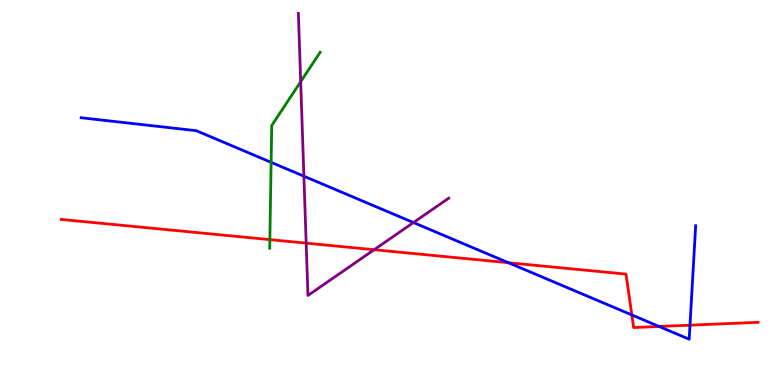[{'lines': ['blue', 'red'], 'intersections': [{'x': 6.56, 'y': 3.18}, {'x': 8.15, 'y': 1.82}, {'x': 8.5, 'y': 1.52}, {'x': 8.9, 'y': 1.55}]}, {'lines': ['green', 'red'], 'intersections': [{'x': 3.48, 'y': 3.78}]}, {'lines': ['purple', 'red'], 'intersections': [{'x': 3.95, 'y': 3.68}, {'x': 4.83, 'y': 3.51}]}, {'lines': ['blue', 'green'], 'intersections': [{'x': 3.5, 'y': 5.78}]}, {'lines': ['blue', 'purple'], 'intersections': [{'x': 3.92, 'y': 5.42}, {'x': 5.33, 'y': 4.22}]}, {'lines': ['green', 'purple'], 'intersections': [{'x': 3.88, 'y': 7.88}]}]